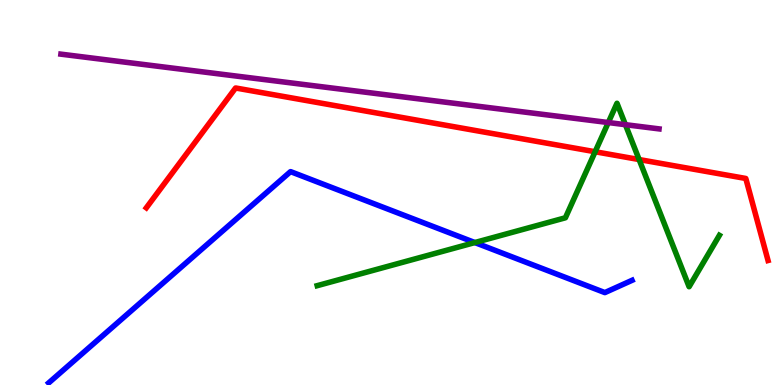[{'lines': ['blue', 'red'], 'intersections': []}, {'lines': ['green', 'red'], 'intersections': [{'x': 7.68, 'y': 6.06}, {'x': 8.25, 'y': 5.86}]}, {'lines': ['purple', 'red'], 'intersections': []}, {'lines': ['blue', 'green'], 'intersections': [{'x': 6.13, 'y': 3.7}]}, {'lines': ['blue', 'purple'], 'intersections': []}, {'lines': ['green', 'purple'], 'intersections': [{'x': 7.85, 'y': 6.82}, {'x': 8.07, 'y': 6.76}]}]